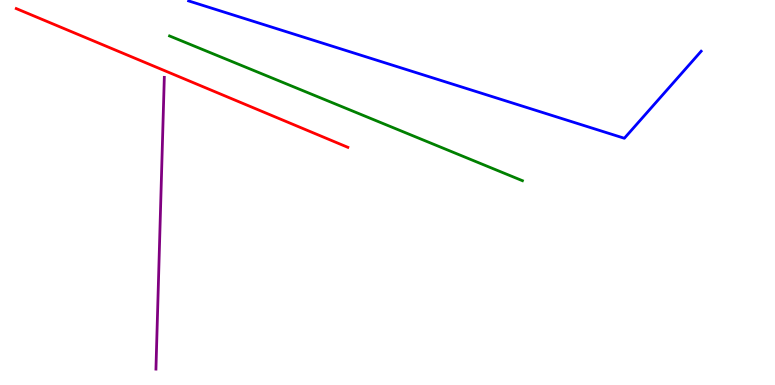[{'lines': ['blue', 'red'], 'intersections': []}, {'lines': ['green', 'red'], 'intersections': []}, {'lines': ['purple', 'red'], 'intersections': []}, {'lines': ['blue', 'green'], 'intersections': []}, {'lines': ['blue', 'purple'], 'intersections': []}, {'lines': ['green', 'purple'], 'intersections': []}]